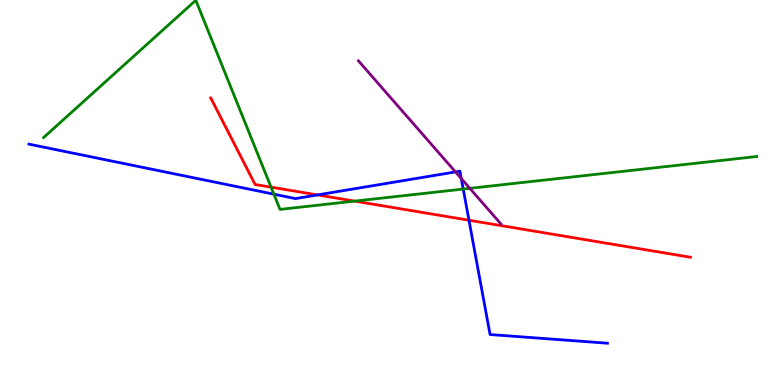[{'lines': ['blue', 'red'], 'intersections': [{'x': 4.1, 'y': 4.94}, {'x': 6.05, 'y': 4.28}]}, {'lines': ['green', 'red'], 'intersections': [{'x': 3.5, 'y': 5.14}, {'x': 4.58, 'y': 4.78}]}, {'lines': ['purple', 'red'], 'intersections': []}, {'lines': ['blue', 'green'], 'intersections': [{'x': 3.53, 'y': 4.96}, {'x': 5.98, 'y': 5.09}]}, {'lines': ['blue', 'purple'], 'intersections': [{'x': 5.88, 'y': 5.53}, {'x': 5.95, 'y': 5.36}]}, {'lines': ['green', 'purple'], 'intersections': [{'x': 6.06, 'y': 5.11}]}]